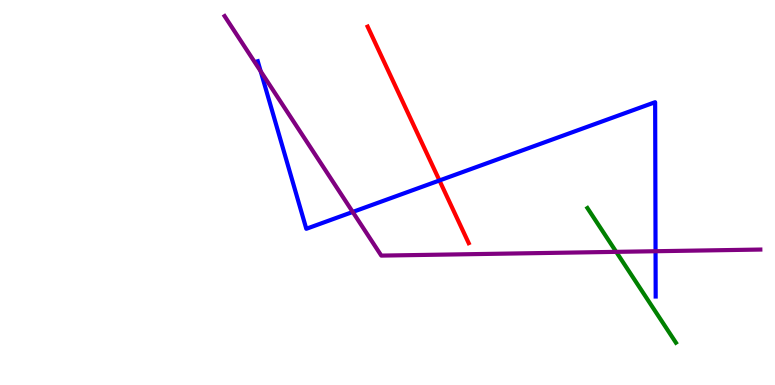[{'lines': ['blue', 'red'], 'intersections': [{'x': 5.67, 'y': 5.31}]}, {'lines': ['green', 'red'], 'intersections': []}, {'lines': ['purple', 'red'], 'intersections': []}, {'lines': ['blue', 'green'], 'intersections': []}, {'lines': ['blue', 'purple'], 'intersections': [{'x': 3.36, 'y': 8.15}, {'x': 4.55, 'y': 4.49}, {'x': 8.46, 'y': 3.47}]}, {'lines': ['green', 'purple'], 'intersections': [{'x': 7.95, 'y': 3.46}]}]